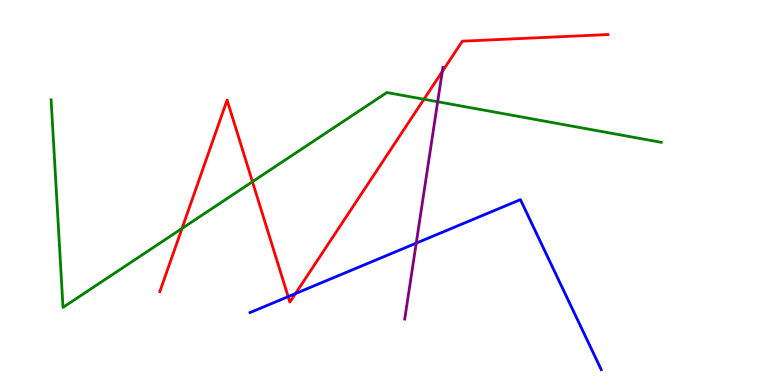[{'lines': ['blue', 'red'], 'intersections': [{'x': 3.72, 'y': 2.29}, {'x': 3.81, 'y': 2.37}]}, {'lines': ['green', 'red'], 'intersections': [{'x': 2.35, 'y': 4.07}, {'x': 3.26, 'y': 5.28}, {'x': 5.47, 'y': 7.42}]}, {'lines': ['purple', 'red'], 'intersections': [{'x': 5.71, 'y': 8.14}]}, {'lines': ['blue', 'green'], 'intersections': []}, {'lines': ['blue', 'purple'], 'intersections': [{'x': 5.37, 'y': 3.68}]}, {'lines': ['green', 'purple'], 'intersections': [{'x': 5.65, 'y': 7.36}]}]